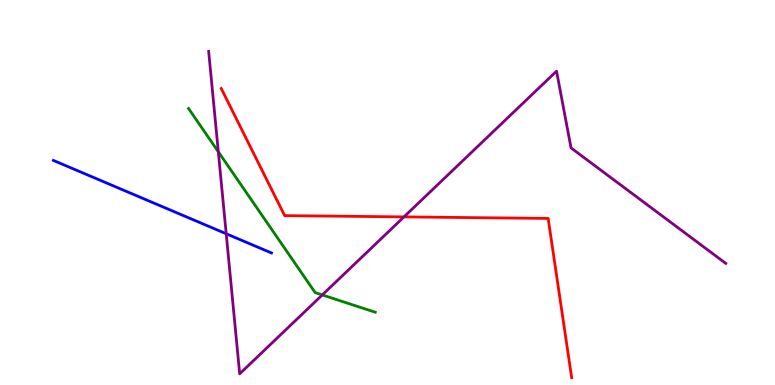[{'lines': ['blue', 'red'], 'intersections': []}, {'lines': ['green', 'red'], 'intersections': []}, {'lines': ['purple', 'red'], 'intersections': [{'x': 5.21, 'y': 4.37}]}, {'lines': ['blue', 'green'], 'intersections': []}, {'lines': ['blue', 'purple'], 'intersections': [{'x': 2.92, 'y': 3.93}]}, {'lines': ['green', 'purple'], 'intersections': [{'x': 2.82, 'y': 6.06}, {'x': 4.16, 'y': 2.34}]}]